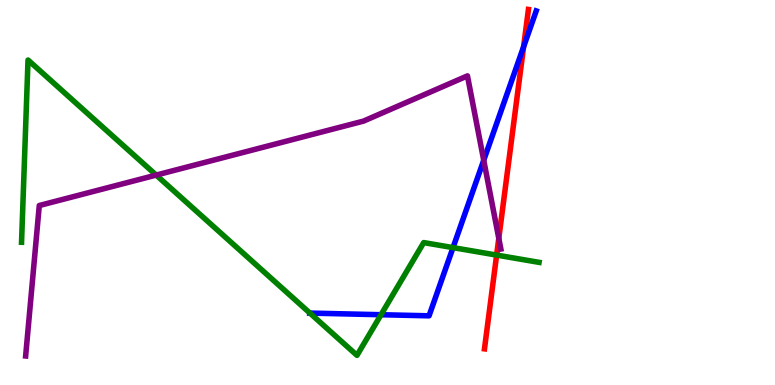[{'lines': ['blue', 'red'], 'intersections': [{'x': 6.76, 'y': 8.78}]}, {'lines': ['green', 'red'], 'intersections': [{'x': 6.41, 'y': 3.37}]}, {'lines': ['purple', 'red'], 'intersections': [{'x': 6.44, 'y': 3.81}]}, {'lines': ['blue', 'green'], 'intersections': [{'x': 4.0, 'y': 1.87}, {'x': 4.92, 'y': 1.83}, {'x': 5.85, 'y': 3.57}]}, {'lines': ['blue', 'purple'], 'intersections': [{'x': 6.24, 'y': 5.84}]}, {'lines': ['green', 'purple'], 'intersections': [{'x': 2.02, 'y': 5.45}]}]